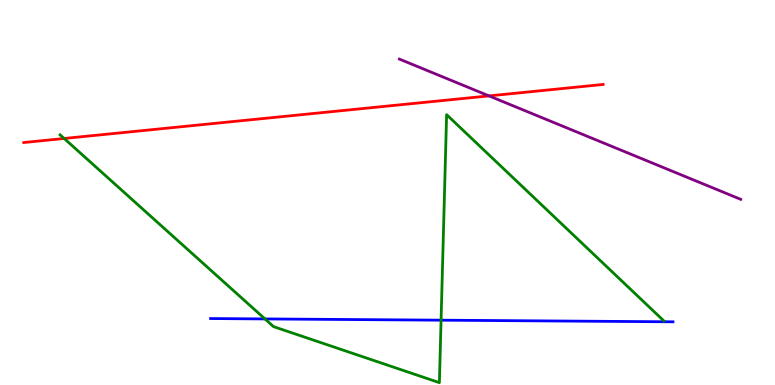[{'lines': ['blue', 'red'], 'intersections': []}, {'lines': ['green', 'red'], 'intersections': [{'x': 0.828, 'y': 6.4}]}, {'lines': ['purple', 'red'], 'intersections': [{'x': 6.31, 'y': 7.51}]}, {'lines': ['blue', 'green'], 'intersections': [{'x': 3.42, 'y': 1.72}, {'x': 5.69, 'y': 1.68}]}, {'lines': ['blue', 'purple'], 'intersections': []}, {'lines': ['green', 'purple'], 'intersections': []}]